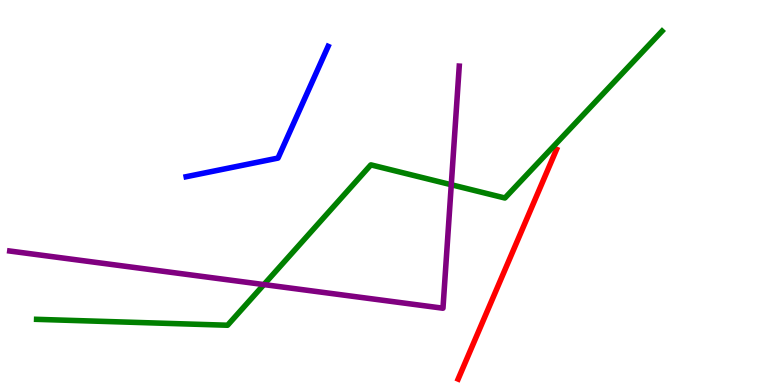[{'lines': ['blue', 'red'], 'intersections': []}, {'lines': ['green', 'red'], 'intersections': []}, {'lines': ['purple', 'red'], 'intersections': []}, {'lines': ['blue', 'green'], 'intersections': []}, {'lines': ['blue', 'purple'], 'intersections': []}, {'lines': ['green', 'purple'], 'intersections': [{'x': 3.41, 'y': 2.61}, {'x': 5.82, 'y': 5.2}]}]